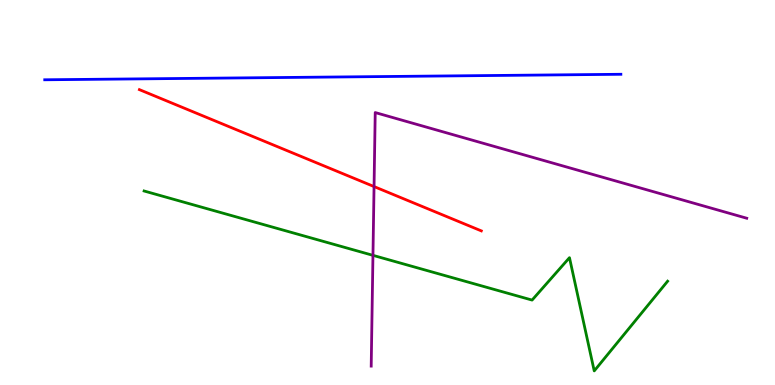[{'lines': ['blue', 'red'], 'intersections': []}, {'lines': ['green', 'red'], 'intersections': []}, {'lines': ['purple', 'red'], 'intersections': [{'x': 4.83, 'y': 5.15}]}, {'lines': ['blue', 'green'], 'intersections': []}, {'lines': ['blue', 'purple'], 'intersections': []}, {'lines': ['green', 'purple'], 'intersections': [{'x': 4.81, 'y': 3.37}]}]